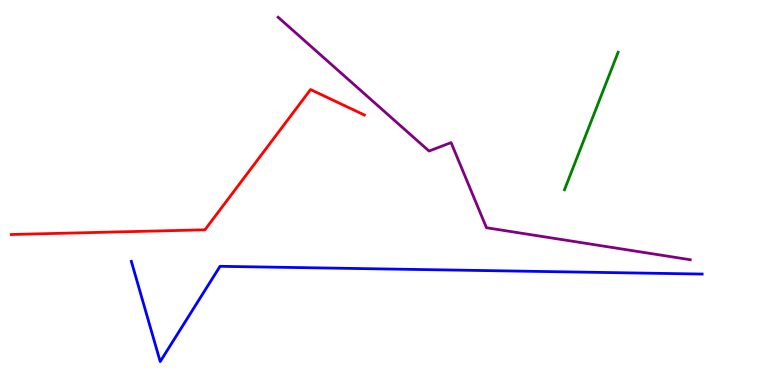[{'lines': ['blue', 'red'], 'intersections': []}, {'lines': ['green', 'red'], 'intersections': []}, {'lines': ['purple', 'red'], 'intersections': []}, {'lines': ['blue', 'green'], 'intersections': []}, {'lines': ['blue', 'purple'], 'intersections': []}, {'lines': ['green', 'purple'], 'intersections': []}]